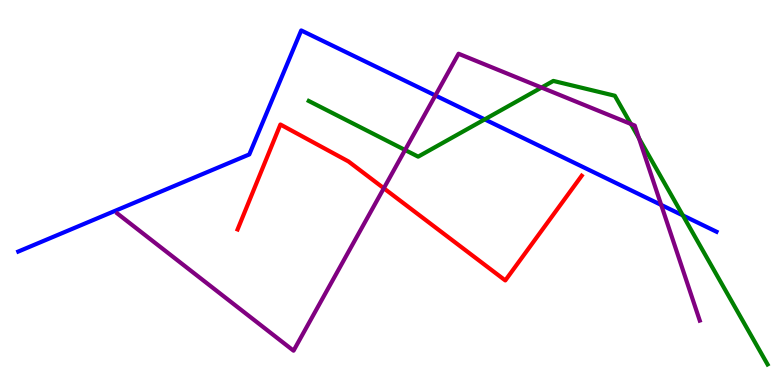[{'lines': ['blue', 'red'], 'intersections': []}, {'lines': ['green', 'red'], 'intersections': []}, {'lines': ['purple', 'red'], 'intersections': [{'x': 4.95, 'y': 5.11}]}, {'lines': ['blue', 'green'], 'intersections': [{'x': 6.25, 'y': 6.9}, {'x': 8.81, 'y': 4.4}]}, {'lines': ['blue', 'purple'], 'intersections': [{'x': 5.62, 'y': 7.52}, {'x': 8.53, 'y': 4.68}]}, {'lines': ['green', 'purple'], 'intersections': [{'x': 5.23, 'y': 6.1}, {'x': 6.99, 'y': 7.73}, {'x': 8.14, 'y': 6.78}, {'x': 8.24, 'y': 6.41}]}]